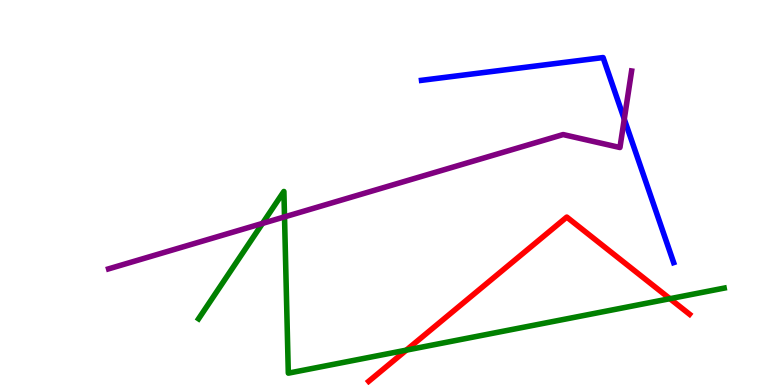[{'lines': ['blue', 'red'], 'intersections': []}, {'lines': ['green', 'red'], 'intersections': [{'x': 5.24, 'y': 0.906}, {'x': 8.64, 'y': 2.24}]}, {'lines': ['purple', 'red'], 'intersections': []}, {'lines': ['blue', 'green'], 'intersections': []}, {'lines': ['blue', 'purple'], 'intersections': [{'x': 8.06, 'y': 6.91}]}, {'lines': ['green', 'purple'], 'intersections': [{'x': 3.39, 'y': 4.2}, {'x': 3.67, 'y': 4.37}]}]